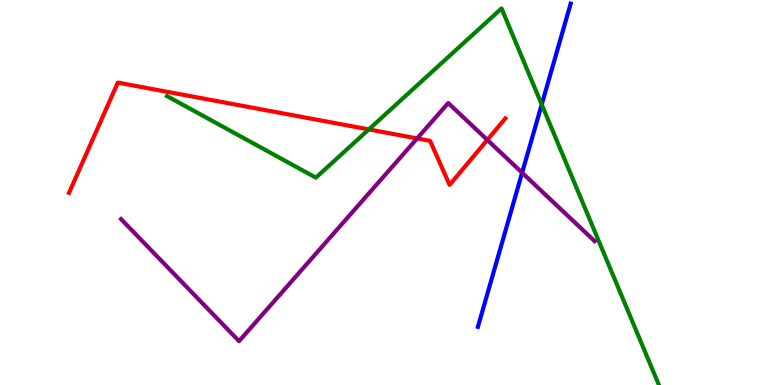[{'lines': ['blue', 'red'], 'intersections': []}, {'lines': ['green', 'red'], 'intersections': [{'x': 4.76, 'y': 6.64}]}, {'lines': ['purple', 'red'], 'intersections': [{'x': 5.38, 'y': 6.4}, {'x': 6.29, 'y': 6.37}]}, {'lines': ['blue', 'green'], 'intersections': [{'x': 6.99, 'y': 7.29}]}, {'lines': ['blue', 'purple'], 'intersections': [{'x': 6.74, 'y': 5.51}]}, {'lines': ['green', 'purple'], 'intersections': []}]